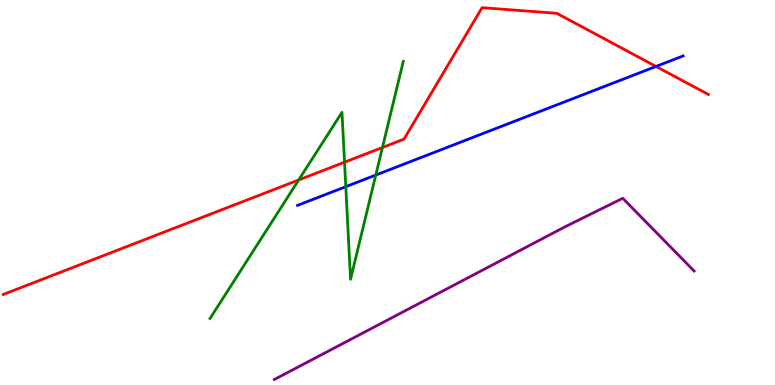[{'lines': ['blue', 'red'], 'intersections': [{'x': 8.46, 'y': 8.27}]}, {'lines': ['green', 'red'], 'intersections': [{'x': 3.85, 'y': 5.33}, {'x': 4.45, 'y': 5.79}, {'x': 4.93, 'y': 6.17}]}, {'lines': ['purple', 'red'], 'intersections': []}, {'lines': ['blue', 'green'], 'intersections': [{'x': 4.46, 'y': 5.15}, {'x': 4.85, 'y': 5.45}]}, {'lines': ['blue', 'purple'], 'intersections': []}, {'lines': ['green', 'purple'], 'intersections': []}]